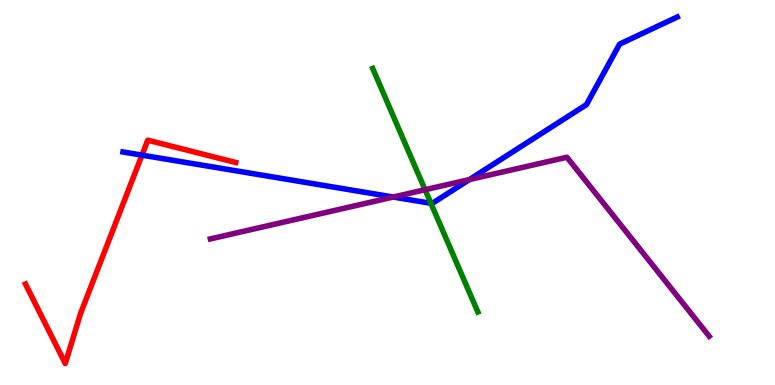[{'lines': ['blue', 'red'], 'intersections': [{'x': 1.83, 'y': 5.97}]}, {'lines': ['green', 'red'], 'intersections': []}, {'lines': ['purple', 'red'], 'intersections': []}, {'lines': ['blue', 'green'], 'intersections': [{'x': 5.56, 'y': 4.72}]}, {'lines': ['blue', 'purple'], 'intersections': [{'x': 5.07, 'y': 4.88}, {'x': 6.06, 'y': 5.34}]}, {'lines': ['green', 'purple'], 'intersections': [{'x': 5.48, 'y': 5.07}]}]